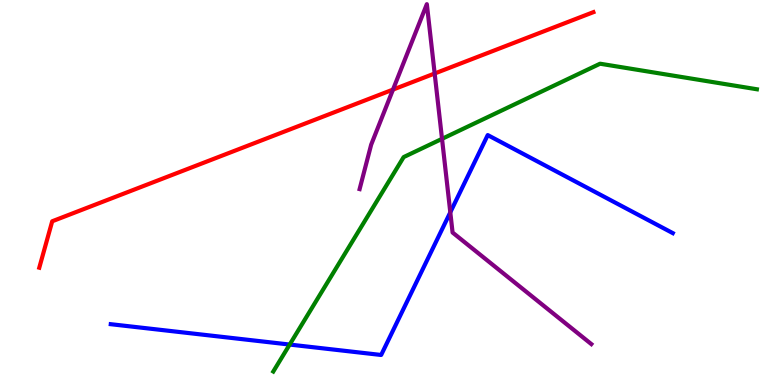[{'lines': ['blue', 'red'], 'intersections': []}, {'lines': ['green', 'red'], 'intersections': []}, {'lines': ['purple', 'red'], 'intersections': [{'x': 5.07, 'y': 7.67}, {'x': 5.61, 'y': 8.09}]}, {'lines': ['blue', 'green'], 'intersections': [{'x': 3.74, 'y': 1.05}]}, {'lines': ['blue', 'purple'], 'intersections': [{'x': 5.81, 'y': 4.49}]}, {'lines': ['green', 'purple'], 'intersections': [{'x': 5.7, 'y': 6.39}]}]